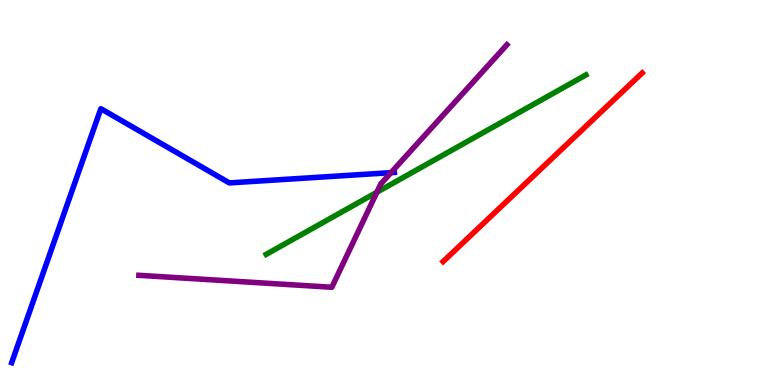[{'lines': ['blue', 'red'], 'intersections': []}, {'lines': ['green', 'red'], 'intersections': []}, {'lines': ['purple', 'red'], 'intersections': []}, {'lines': ['blue', 'green'], 'intersections': []}, {'lines': ['blue', 'purple'], 'intersections': [{'x': 5.05, 'y': 5.52}]}, {'lines': ['green', 'purple'], 'intersections': [{'x': 4.86, 'y': 5.01}]}]